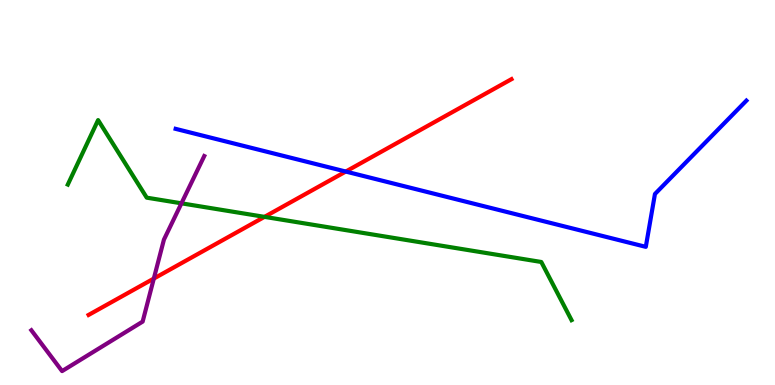[{'lines': ['blue', 'red'], 'intersections': [{'x': 4.46, 'y': 5.54}]}, {'lines': ['green', 'red'], 'intersections': [{'x': 3.41, 'y': 4.37}]}, {'lines': ['purple', 'red'], 'intersections': [{'x': 1.98, 'y': 2.76}]}, {'lines': ['blue', 'green'], 'intersections': []}, {'lines': ['blue', 'purple'], 'intersections': []}, {'lines': ['green', 'purple'], 'intersections': [{'x': 2.34, 'y': 4.72}]}]